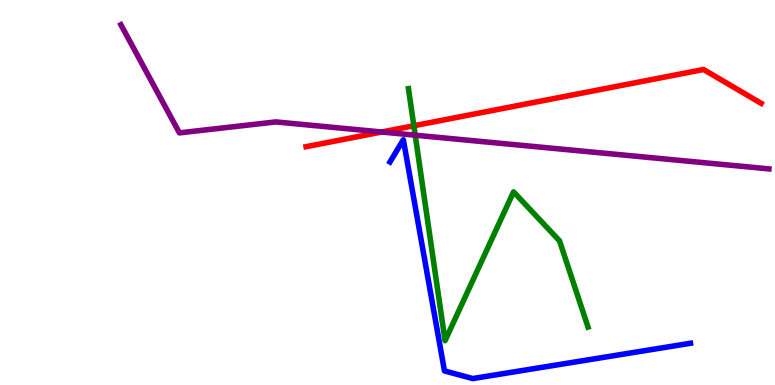[{'lines': ['blue', 'red'], 'intersections': []}, {'lines': ['green', 'red'], 'intersections': [{'x': 5.34, 'y': 6.73}]}, {'lines': ['purple', 'red'], 'intersections': [{'x': 4.92, 'y': 6.57}]}, {'lines': ['blue', 'green'], 'intersections': []}, {'lines': ['blue', 'purple'], 'intersections': []}, {'lines': ['green', 'purple'], 'intersections': [{'x': 5.36, 'y': 6.49}]}]